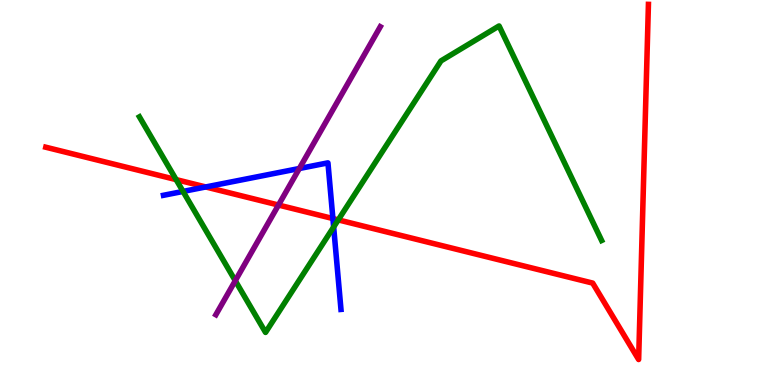[{'lines': ['blue', 'red'], 'intersections': [{'x': 2.65, 'y': 5.14}, {'x': 4.3, 'y': 4.32}]}, {'lines': ['green', 'red'], 'intersections': [{'x': 2.27, 'y': 5.33}, {'x': 4.36, 'y': 4.29}]}, {'lines': ['purple', 'red'], 'intersections': [{'x': 3.59, 'y': 4.67}]}, {'lines': ['blue', 'green'], 'intersections': [{'x': 2.36, 'y': 5.03}, {'x': 4.31, 'y': 4.1}]}, {'lines': ['blue', 'purple'], 'intersections': [{'x': 3.86, 'y': 5.62}]}, {'lines': ['green', 'purple'], 'intersections': [{'x': 3.04, 'y': 2.71}]}]